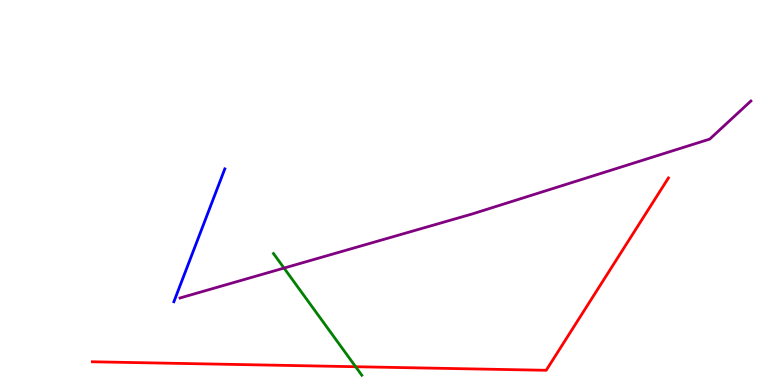[{'lines': ['blue', 'red'], 'intersections': []}, {'lines': ['green', 'red'], 'intersections': [{'x': 4.59, 'y': 0.475}]}, {'lines': ['purple', 'red'], 'intersections': []}, {'lines': ['blue', 'green'], 'intersections': []}, {'lines': ['blue', 'purple'], 'intersections': []}, {'lines': ['green', 'purple'], 'intersections': [{'x': 3.66, 'y': 3.04}]}]